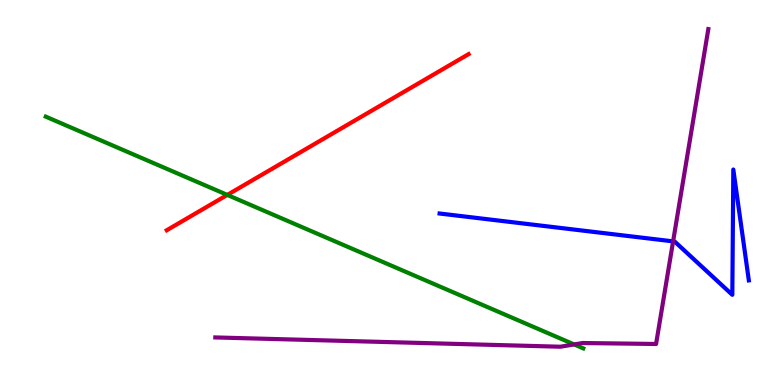[{'lines': ['blue', 'red'], 'intersections': []}, {'lines': ['green', 'red'], 'intersections': [{'x': 2.93, 'y': 4.94}]}, {'lines': ['purple', 'red'], 'intersections': []}, {'lines': ['blue', 'green'], 'intersections': []}, {'lines': ['blue', 'purple'], 'intersections': [{'x': 8.69, 'y': 3.73}]}, {'lines': ['green', 'purple'], 'intersections': [{'x': 7.41, 'y': 1.05}]}]